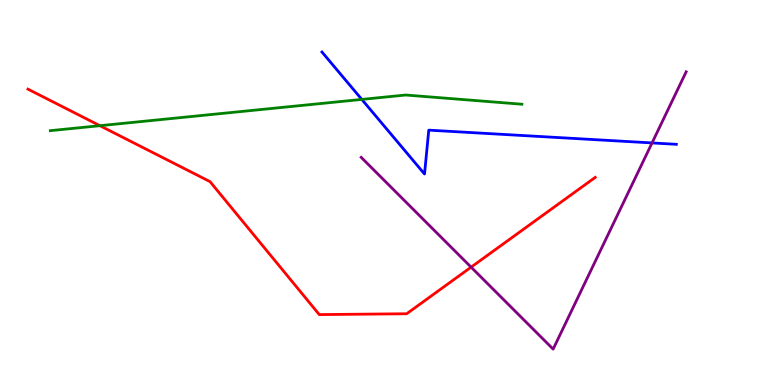[{'lines': ['blue', 'red'], 'intersections': []}, {'lines': ['green', 'red'], 'intersections': [{'x': 1.29, 'y': 6.74}]}, {'lines': ['purple', 'red'], 'intersections': [{'x': 6.08, 'y': 3.06}]}, {'lines': ['blue', 'green'], 'intersections': [{'x': 4.67, 'y': 7.42}]}, {'lines': ['blue', 'purple'], 'intersections': [{'x': 8.41, 'y': 6.29}]}, {'lines': ['green', 'purple'], 'intersections': []}]